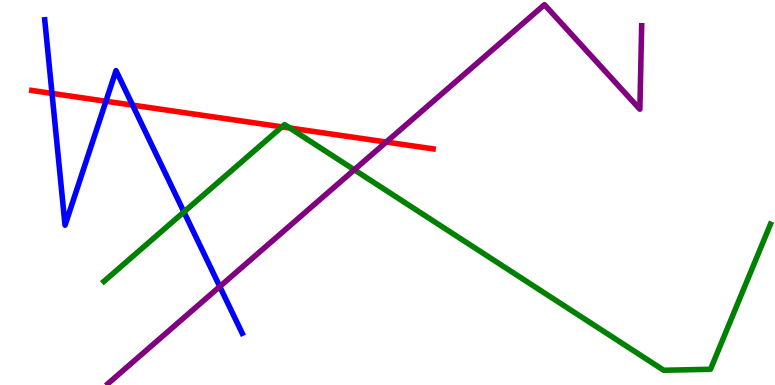[{'lines': ['blue', 'red'], 'intersections': [{'x': 0.671, 'y': 7.57}, {'x': 1.37, 'y': 7.37}, {'x': 1.71, 'y': 7.27}]}, {'lines': ['green', 'red'], 'intersections': [{'x': 3.64, 'y': 6.71}, {'x': 3.74, 'y': 6.68}]}, {'lines': ['purple', 'red'], 'intersections': [{'x': 4.98, 'y': 6.31}]}, {'lines': ['blue', 'green'], 'intersections': [{'x': 2.37, 'y': 4.5}]}, {'lines': ['blue', 'purple'], 'intersections': [{'x': 2.84, 'y': 2.56}]}, {'lines': ['green', 'purple'], 'intersections': [{'x': 4.57, 'y': 5.59}]}]